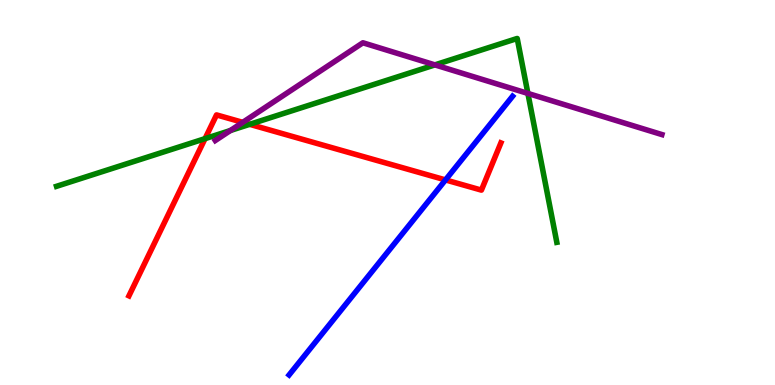[{'lines': ['blue', 'red'], 'intersections': [{'x': 5.75, 'y': 5.33}]}, {'lines': ['green', 'red'], 'intersections': [{'x': 2.65, 'y': 6.4}, {'x': 3.22, 'y': 6.77}]}, {'lines': ['purple', 'red'], 'intersections': [{'x': 3.13, 'y': 6.82}]}, {'lines': ['blue', 'green'], 'intersections': []}, {'lines': ['blue', 'purple'], 'intersections': []}, {'lines': ['green', 'purple'], 'intersections': [{'x': 2.97, 'y': 6.61}, {'x': 5.61, 'y': 8.31}, {'x': 6.81, 'y': 7.57}]}]